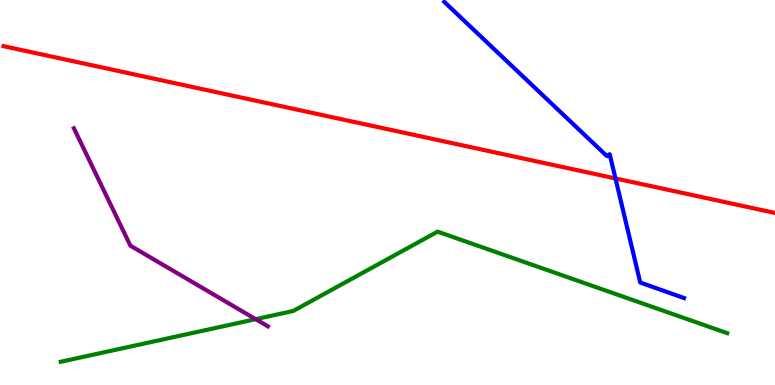[{'lines': ['blue', 'red'], 'intersections': [{'x': 7.94, 'y': 5.37}]}, {'lines': ['green', 'red'], 'intersections': []}, {'lines': ['purple', 'red'], 'intersections': []}, {'lines': ['blue', 'green'], 'intersections': []}, {'lines': ['blue', 'purple'], 'intersections': []}, {'lines': ['green', 'purple'], 'intersections': [{'x': 3.3, 'y': 1.71}]}]